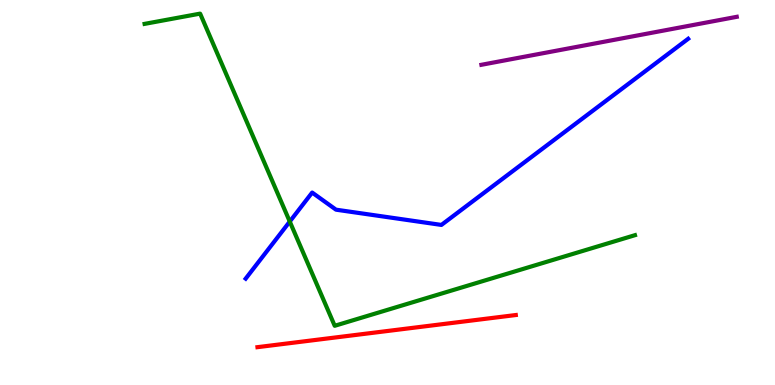[{'lines': ['blue', 'red'], 'intersections': []}, {'lines': ['green', 'red'], 'intersections': []}, {'lines': ['purple', 'red'], 'intersections': []}, {'lines': ['blue', 'green'], 'intersections': [{'x': 3.74, 'y': 4.25}]}, {'lines': ['blue', 'purple'], 'intersections': []}, {'lines': ['green', 'purple'], 'intersections': []}]